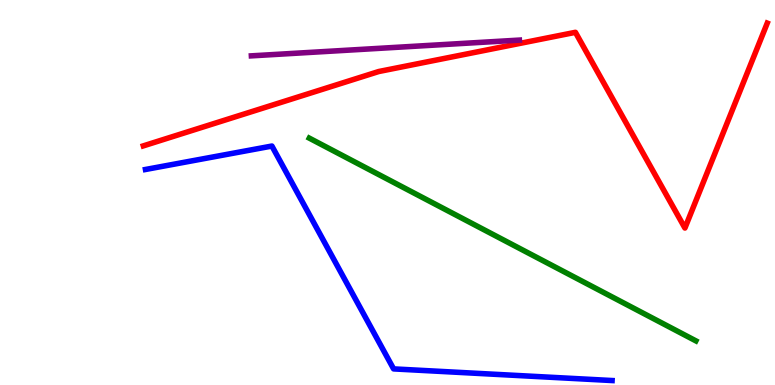[{'lines': ['blue', 'red'], 'intersections': []}, {'lines': ['green', 'red'], 'intersections': []}, {'lines': ['purple', 'red'], 'intersections': []}, {'lines': ['blue', 'green'], 'intersections': []}, {'lines': ['blue', 'purple'], 'intersections': []}, {'lines': ['green', 'purple'], 'intersections': []}]